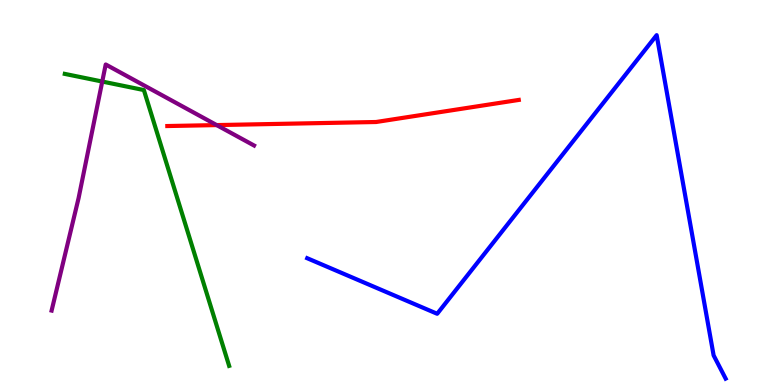[{'lines': ['blue', 'red'], 'intersections': []}, {'lines': ['green', 'red'], 'intersections': []}, {'lines': ['purple', 'red'], 'intersections': [{'x': 2.8, 'y': 6.75}]}, {'lines': ['blue', 'green'], 'intersections': []}, {'lines': ['blue', 'purple'], 'intersections': []}, {'lines': ['green', 'purple'], 'intersections': [{'x': 1.32, 'y': 7.88}]}]